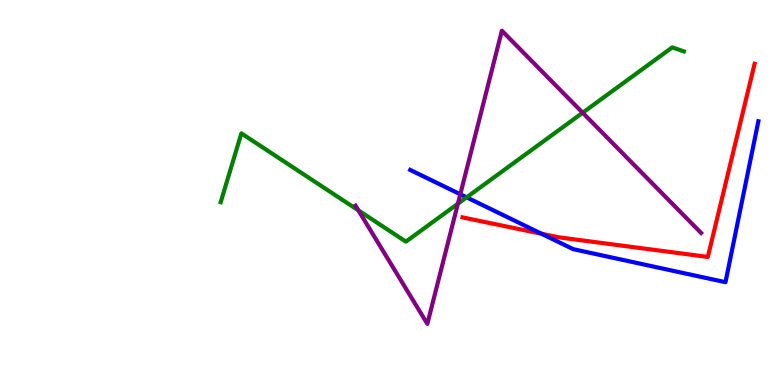[{'lines': ['blue', 'red'], 'intersections': [{'x': 6.99, 'y': 3.93}]}, {'lines': ['green', 'red'], 'intersections': []}, {'lines': ['purple', 'red'], 'intersections': []}, {'lines': ['blue', 'green'], 'intersections': [{'x': 6.02, 'y': 4.87}]}, {'lines': ['blue', 'purple'], 'intersections': [{'x': 5.94, 'y': 4.95}]}, {'lines': ['green', 'purple'], 'intersections': [{'x': 4.62, 'y': 4.54}, {'x': 5.91, 'y': 4.71}, {'x': 7.52, 'y': 7.07}]}]